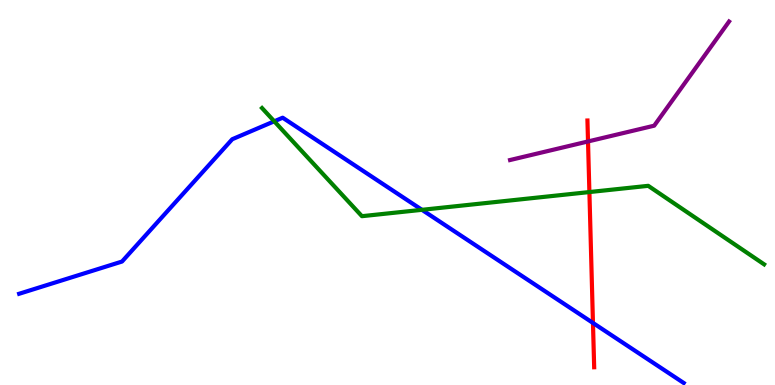[{'lines': ['blue', 'red'], 'intersections': [{'x': 7.65, 'y': 1.61}]}, {'lines': ['green', 'red'], 'intersections': [{'x': 7.61, 'y': 5.01}]}, {'lines': ['purple', 'red'], 'intersections': [{'x': 7.59, 'y': 6.33}]}, {'lines': ['blue', 'green'], 'intersections': [{'x': 3.54, 'y': 6.85}, {'x': 5.44, 'y': 4.55}]}, {'lines': ['blue', 'purple'], 'intersections': []}, {'lines': ['green', 'purple'], 'intersections': []}]